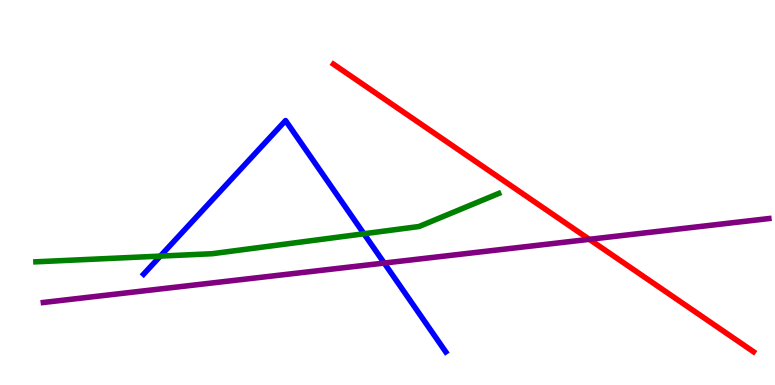[{'lines': ['blue', 'red'], 'intersections': []}, {'lines': ['green', 'red'], 'intersections': []}, {'lines': ['purple', 'red'], 'intersections': [{'x': 7.6, 'y': 3.78}]}, {'lines': ['blue', 'green'], 'intersections': [{'x': 2.07, 'y': 3.35}, {'x': 4.7, 'y': 3.93}]}, {'lines': ['blue', 'purple'], 'intersections': [{'x': 4.96, 'y': 3.17}]}, {'lines': ['green', 'purple'], 'intersections': []}]